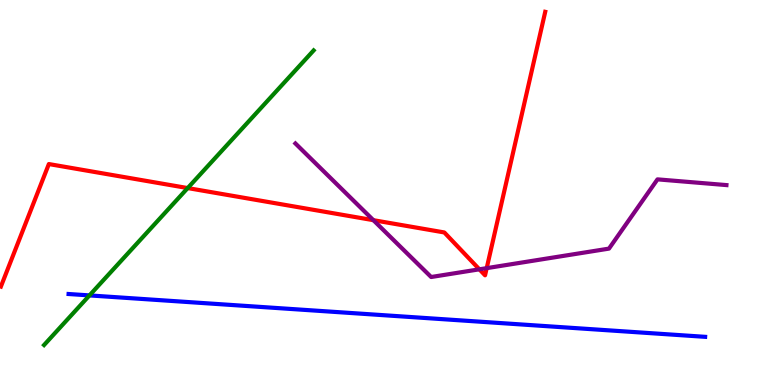[{'lines': ['blue', 'red'], 'intersections': []}, {'lines': ['green', 'red'], 'intersections': [{'x': 2.42, 'y': 5.12}]}, {'lines': ['purple', 'red'], 'intersections': [{'x': 4.82, 'y': 4.28}, {'x': 6.19, 'y': 3.0}, {'x': 6.28, 'y': 3.04}]}, {'lines': ['blue', 'green'], 'intersections': [{'x': 1.15, 'y': 2.33}]}, {'lines': ['blue', 'purple'], 'intersections': []}, {'lines': ['green', 'purple'], 'intersections': []}]